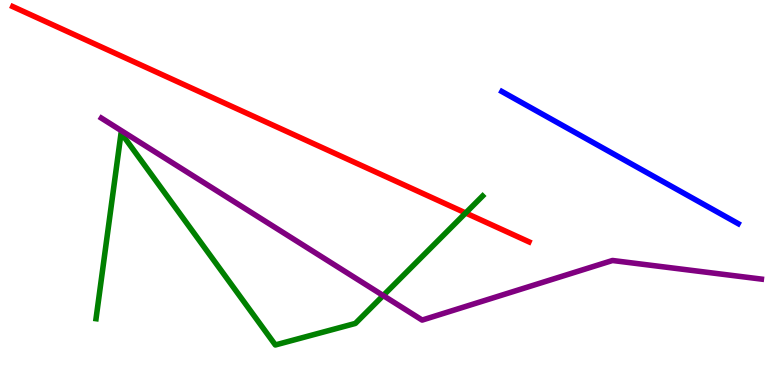[{'lines': ['blue', 'red'], 'intersections': []}, {'lines': ['green', 'red'], 'intersections': [{'x': 6.01, 'y': 4.47}]}, {'lines': ['purple', 'red'], 'intersections': []}, {'lines': ['blue', 'green'], 'intersections': []}, {'lines': ['blue', 'purple'], 'intersections': []}, {'lines': ['green', 'purple'], 'intersections': [{'x': 4.94, 'y': 2.32}]}]